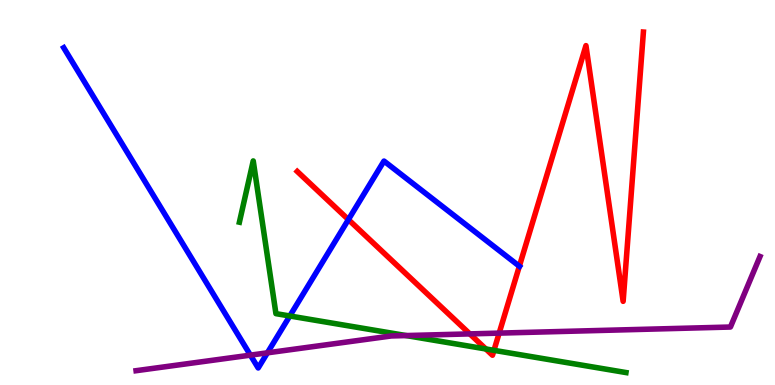[{'lines': ['blue', 'red'], 'intersections': [{'x': 4.5, 'y': 4.3}, {'x': 6.7, 'y': 3.09}]}, {'lines': ['green', 'red'], 'intersections': [{'x': 6.27, 'y': 0.936}, {'x': 6.37, 'y': 0.9}]}, {'lines': ['purple', 'red'], 'intersections': [{'x': 6.06, 'y': 1.33}, {'x': 6.44, 'y': 1.35}]}, {'lines': ['blue', 'green'], 'intersections': [{'x': 3.74, 'y': 1.79}]}, {'lines': ['blue', 'purple'], 'intersections': [{'x': 3.23, 'y': 0.776}, {'x': 3.45, 'y': 0.836}]}, {'lines': ['green', 'purple'], 'intersections': [{'x': 5.24, 'y': 1.28}]}]